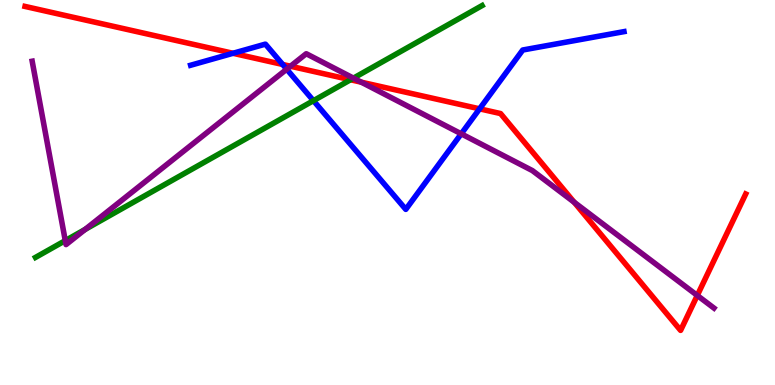[{'lines': ['blue', 'red'], 'intersections': [{'x': 3.01, 'y': 8.62}, {'x': 3.65, 'y': 8.33}, {'x': 6.19, 'y': 7.17}]}, {'lines': ['green', 'red'], 'intersections': [{'x': 4.52, 'y': 7.93}]}, {'lines': ['purple', 'red'], 'intersections': [{'x': 3.75, 'y': 8.28}, {'x': 4.66, 'y': 7.87}, {'x': 7.41, 'y': 4.75}, {'x': 9.0, 'y': 2.33}]}, {'lines': ['blue', 'green'], 'intersections': [{'x': 4.04, 'y': 7.38}]}, {'lines': ['blue', 'purple'], 'intersections': [{'x': 3.7, 'y': 8.2}, {'x': 5.95, 'y': 6.52}]}, {'lines': ['green', 'purple'], 'intersections': [{'x': 0.842, 'y': 3.75}, {'x': 1.1, 'y': 4.04}, {'x': 4.56, 'y': 7.97}]}]